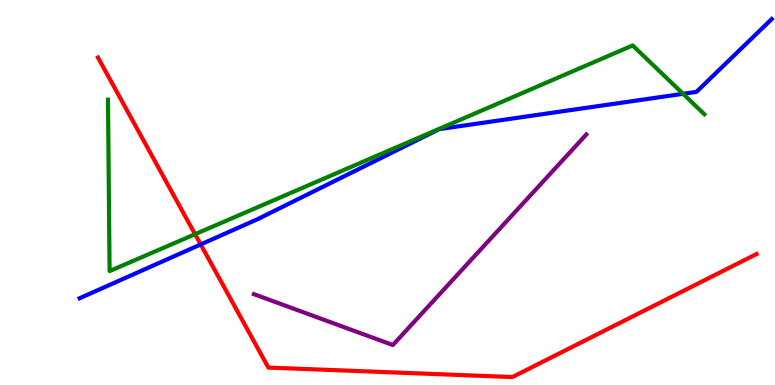[{'lines': ['blue', 'red'], 'intersections': [{'x': 2.59, 'y': 3.65}]}, {'lines': ['green', 'red'], 'intersections': [{'x': 2.52, 'y': 3.92}]}, {'lines': ['purple', 'red'], 'intersections': []}, {'lines': ['blue', 'green'], 'intersections': [{'x': 8.81, 'y': 7.56}]}, {'lines': ['blue', 'purple'], 'intersections': []}, {'lines': ['green', 'purple'], 'intersections': []}]